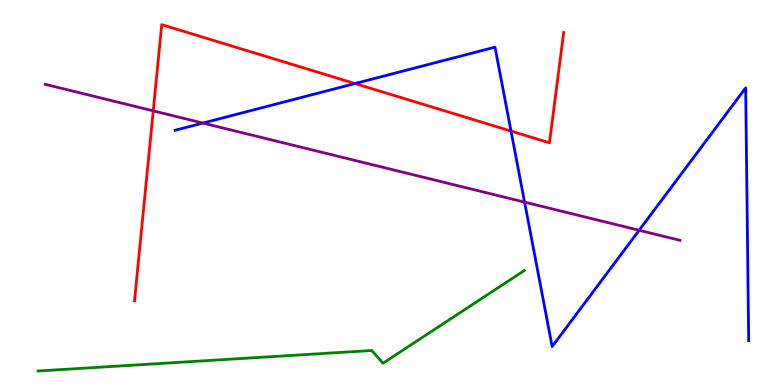[{'lines': ['blue', 'red'], 'intersections': [{'x': 4.58, 'y': 7.83}, {'x': 6.59, 'y': 6.6}]}, {'lines': ['green', 'red'], 'intersections': []}, {'lines': ['purple', 'red'], 'intersections': [{'x': 1.98, 'y': 7.12}]}, {'lines': ['blue', 'green'], 'intersections': []}, {'lines': ['blue', 'purple'], 'intersections': [{'x': 2.62, 'y': 6.8}, {'x': 6.77, 'y': 4.75}, {'x': 8.25, 'y': 4.02}]}, {'lines': ['green', 'purple'], 'intersections': []}]